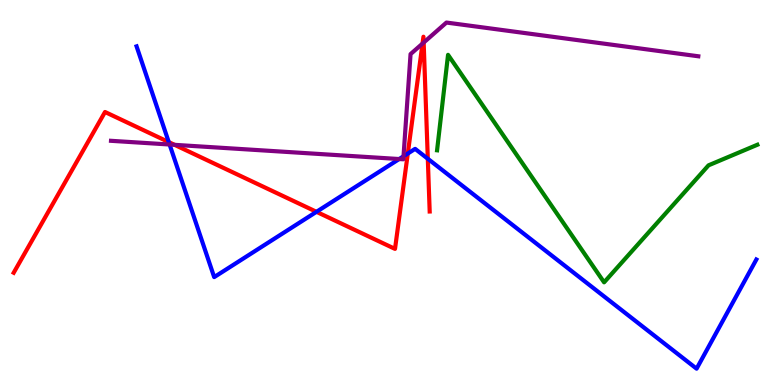[{'lines': ['blue', 'red'], 'intersections': [{'x': 2.18, 'y': 6.31}, {'x': 4.08, 'y': 4.5}, {'x': 5.26, 'y': 6.01}, {'x': 5.52, 'y': 5.88}]}, {'lines': ['green', 'red'], 'intersections': []}, {'lines': ['purple', 'red'], 'intersections': [{'x': 2.25, 'y': 6.24}, {'x': 5.45, 'y': 8.87}, {'x': 5.47, 'y': 8.89}]}, {'lines': ['blue', 'green'], 'intersections': []}, {'lines': ['blue', 'purple'], 'intersections': [{'x': 2.19, 'y': 6.25}, {'x': 5.15, 'y': 5.87}, {'x': 5.21, 'y': 5.94}]}, {'lines': ['green', 'purple'], 'intersections': []}]